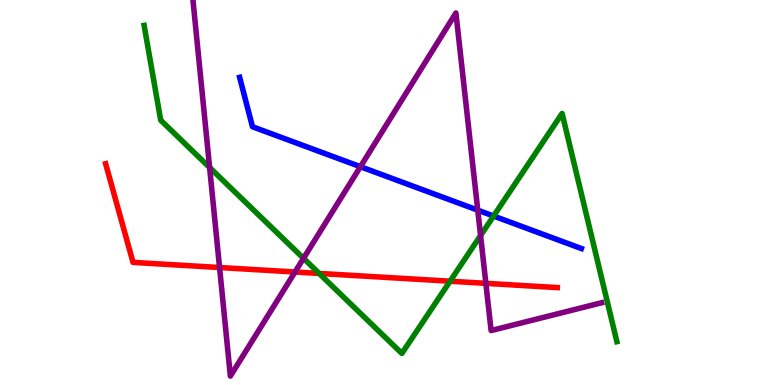[{'lines': ['blue', 'red'], 'intersections': []}, {'lines': ['green', 'red'], 'intersections': [{'x': 4.12, 'y': 2.9}, {'x': 5.81, 'y': 2.7}]}, {'lines': ['purple', 'red'], 'intersections': [{'x': 2.83, 'y': 3.05}, {'x': 3.81, 'y': 2.93}, {'x': 6.27, 'y': 2.64}]}, {'lines': ['blue', 'green'], 'intersections': [{'x': 6.37, 'y': 4.39}]}, {'lines': ['blue', 'purple'], 'intersections': [{'x': 4.65, 'y': 5.67}, {'x': 6.16, 'y': 4.54}]}, {'lines': ['green', 'purple'], 'intersections': [{'x': 2.7, 'y': 5.65}, {'x': 3.92, 'y': 3.29}, {'x': 6.2, 'y': 3.88}]}]